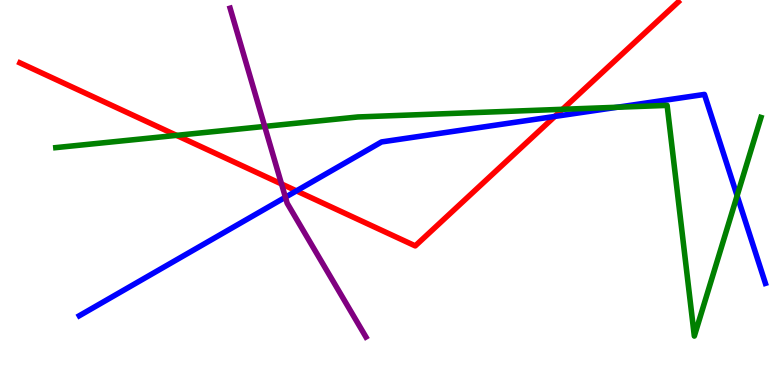[{'lines': ['blue', 'red'], 'intersections': [{'x': 3.83, 'y': 5.04}, {'x': 7.16, 'y': 6.98}]}, {'lines': ['green', 'red'], 'intersections': [{'x': 2.28, 'y': 6.48}, {'x': 7.26, 'y': 7.16}]}, {'lines': ['purple', 'red'], 'intersections': [{'x': 3.63, 'y': 5.22}]}, {'lines': ['blue', 'green'], 'intersections': [{'x': 7.96, 'y': 7.21}, {'x': 9.51, 'y': 4.92}]}, {'lines': ['blue', 'purple'], 'intersections': [{'x': 3.68, 'y': 4.88}]}, {'lines': ['green', 'purple'], 'intersections': [{'x': 3.42, 'y': 6.72}]}]